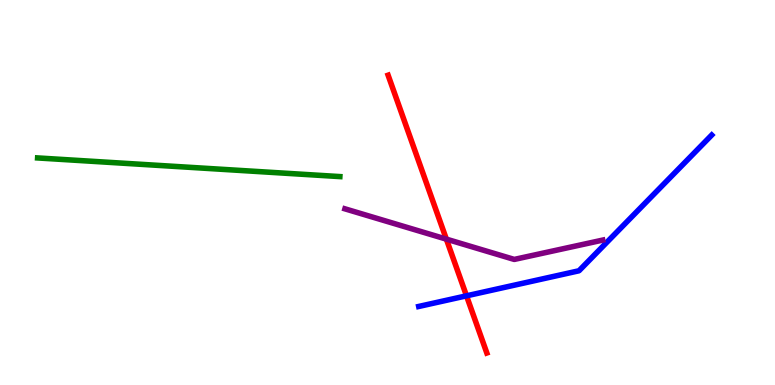[{'lines': ['blue', 'red'], 'intersections': [{'x': 6.02, 'y': 2.32}]}, {'lines': ['green', 'red'], 'intersections': []}, {'lines': ['purple', 'red'], 'intersections': [{'x': 5.76, 'y': 3.79}]}, {'lines': ['blue', 'green'], 'intersections': []}, {'lines': ['blue', 'purple'], 'intersections': []}, {'lines': ['green', 'purple'], 'intersections': []}]